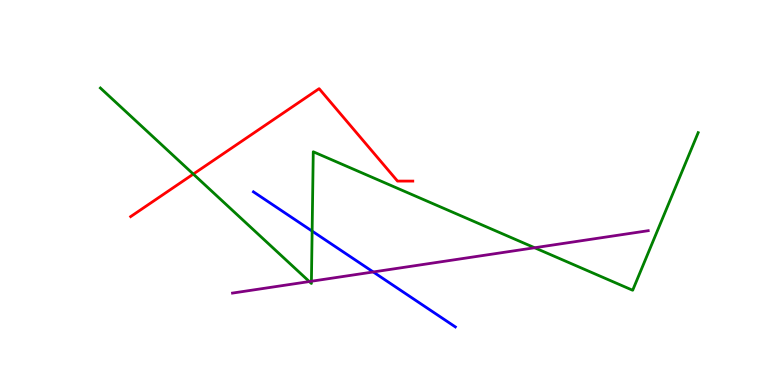[{'lines': ['blue', 'red'], 'intersections': []}, {'lines': ['green', 'red'], 'intersections': [{'x': 2.49, 'y': 5.48}]}, {'lines': ['purple', 'red'], 'intersections': []}, {'lines': ['blue', 'green'], 'intersections': [{'x': 4.03, 'y': 4.0}]}, {'lines': ['blue', 'purple'], 'intersections': [{'x': 4.82, 'y': 2.94}]}, {'lines': ['green', 'purple'], 'intersections': [{'x': 3.99, 'y': 2.69}, {'x': 4.02, 'y': 2.7}, {'x': 6.9, 'y': 3.57}]}]